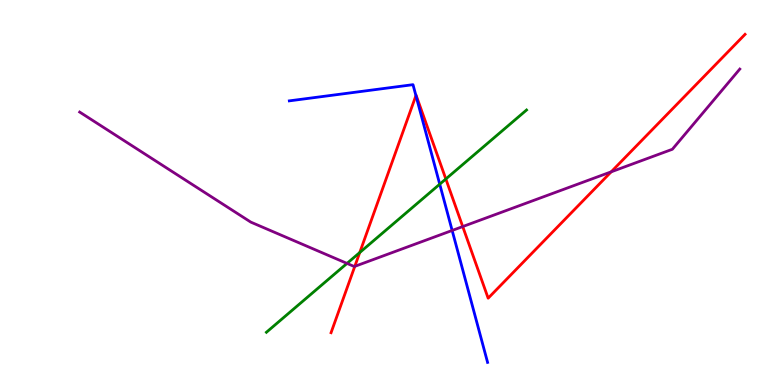[{'lines': ['blue', 'red'], 'intersections': [{'x': 5.37, 'y': 7.52}]}, {'lines': ['green', 'red'], 'intersections': [{'x': 4.64, 'y': 3.44}, {'x': 5.75, 'y': 5.35}]}, {'lines': ['purple', 'red'], 'intersections': [{'x': 4.58, 'y': 3.08}, {'x': 5.97, 'y': 4.12}, {'x': 7.89, 'y': 5.54}]}, {'lines': ['blue', 'green'], 'intersections': [{'x': 5.67, 'y': 5.22}]}, {'lines': ['blue', 'purple'], 'intersections': [{'x': 5.83, 'y': 4.01}]}, {'lines': ['green', 'purple'], 'intersections': [{'x': 4.48, 'y': 3.16}]}]